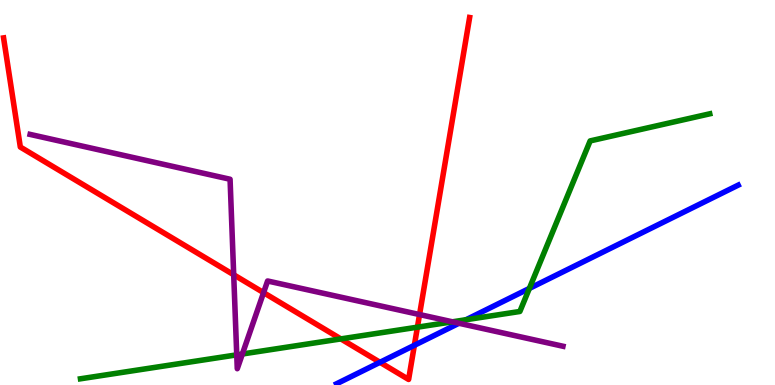[{'lines': ['blue', 'red'], 'intersections': [{'x': 4.9, 'y': 0.589}, {'x': 5.35, 'y': 1.03}]}, {'lines': ['green', 'red'], 'intersections': [{'x': 4.4, 'y': 1.2}, {'x': 5.39, 'y': 1.5}]}, {'lines': ['purple', 'red'], 'intersections': [{'x': 3.02, 'y': 2.86}, {'x': 3.4, 'y': 2.4}, {'x': 5.41, 'y': 1.83}]}, {'lines': ['blue', 'green'], 'intersections': [{'x': 6.01, 'y': 1.7}, {'x': 6.83, 'y': 2.51}]}, {'lines': ['blue', 'purple'], 'intersections': [{'x': 5.92, 'y': 1.6}]}, {'lines': ['green', 'purple'], 'intersections': [{'x': 3.05, 'y': 0.783}, {'x': 3.13, 'y': 0.805}, {'x': 5.84, 'y': 1.64}]}]